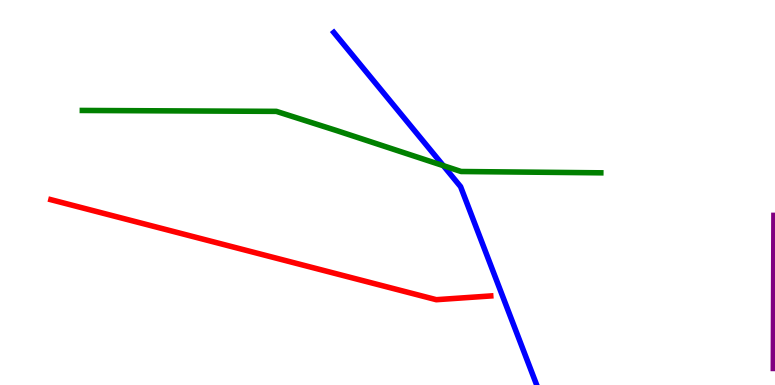[{'lines': ['blue', 'red'], 'intersections': []}, {'lines': ['green', 'red'], 'intersections': []}, {'lines': ['purple', 'red'], 'intersections': []}, {'lines': ['blue', 'green'], 'intersections': [{'x': 5.72, 'y': 5.7}]}, {'lines': ['blue', 'purple'], 'intersections': []}, {'lines': ['green', 'purple'], 'intersections': []}]